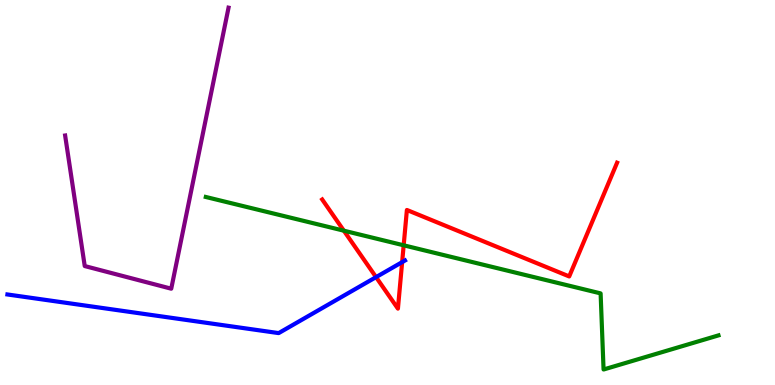[{'lines': ['blue', 'red'], 'intersections': [{'x': 4.85, 'y': 2.8}, {'x': 5.19, 'y': 3.19}]}, {'lines': ['green', 'red'], 'intersections': [{'x': 4.44, 'y': 4.01}, {'x': 5.21, 'y': 3.63}]}, {'lines': ['purple', 'red'], 'intersections': []}, {'lines': ['blue', 'green'], 'intersections': []}, {'lines': ['blue', 'purple'], 'intersections': []}, {'lines': ['green', 'purple'], 'intersections': []}]